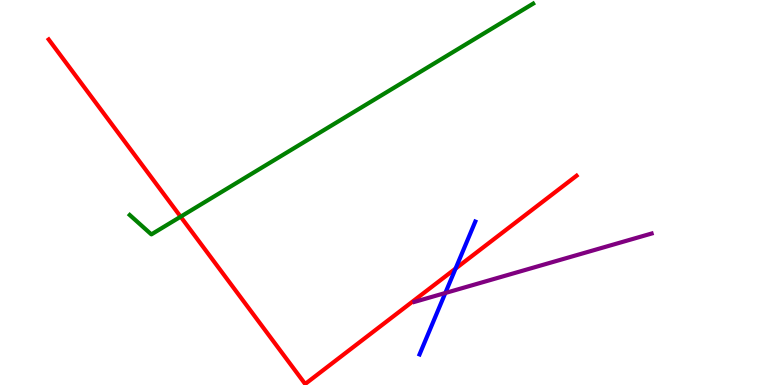[{'lines': ['blue', 'red'], 'intersections': [{'x': 5.88, 'y': 3.02}]}, {'lines': ['green', 'red'], 'intersections': [{'x': 2.33, 'y': 4.37}]}, {'lines': ['purple', 'red'], 'intersections': []}, {'lines': ['blue', 'green'], 'intersections': []}, {'lines': ['blue', 'purple'], 'intersections': [{'x': 5.75, 'y': 2.39}]}, {'lines': ['green', 'purple'], 'intersections': []}]